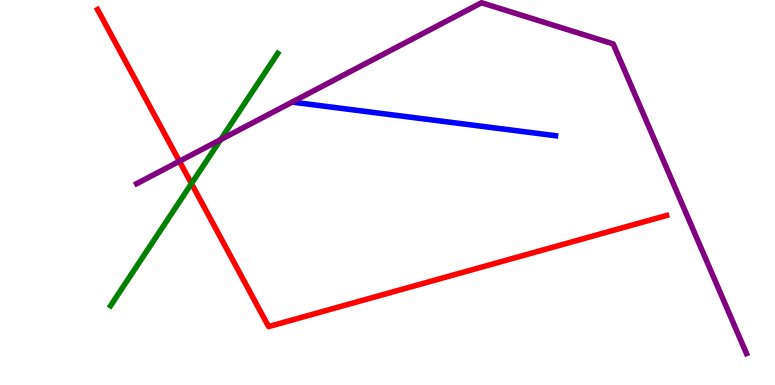[{'lines': ['blue', 'red'], 'intersections': []}, {'lines': ['green', 'red'], 'intersections': [{'x': 2.47, 'y': 5.23}]}, {'lines': ['purple', 'red'], 'intersections': [{'x': 2.31, 'y': 5.81}]}, {'lines': ['blue', 'green'], 'intersections': []}, {'lines': ['blue', 'purple'], 'intersections': []}, {'lines': ['green', 'purple'], 'intersections': [{'x': 2.85, 'y': 6.37}]}]